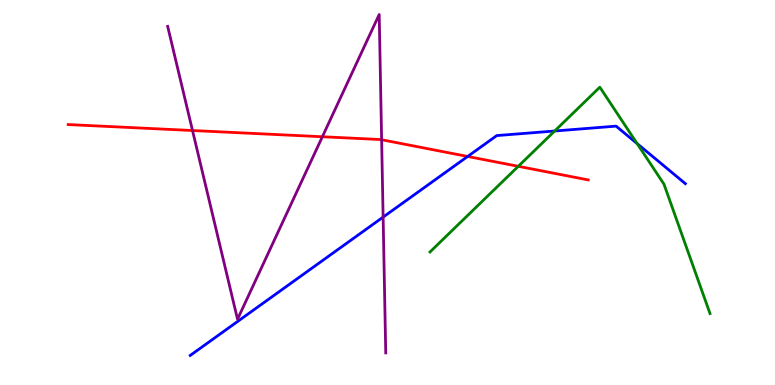[{'lines': ['blue', 'red'], 'intersections': [{'x': 6.03, 'y': 5.94}]}, {'lines': ['green', 'red'], 'intersections': [{'x': 6.69, 'y': 5.68}]}, {'lines': ['purple', 'red'], 'intersections': [{'x': 2.48, 'y': 6.61}, {'x': 4.16, 'y': 6.45}, {'x': 4.92, 'y': 6.37}]}, {'lines': ['blue', 'green'], 'intersections': [{'x': 7.16, 'y': 6.6}, {'x': 8.22, 'y': 6.27}]}, {'lines': ['blue', 'purple'], 'intersections': [{'x': 4.94, 'y': 4.36}]}, {'lines': ['green', 'purple'], 'intersections': []}]